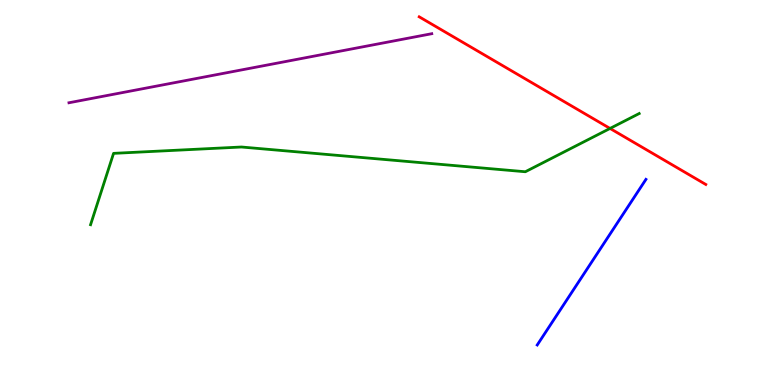[{'lines': ['blue', 'red'], 'intersections': []}, {'lines': ['green', 'red'], 'intersections': [{'x': 7.87, 'y': 6.66}]}, {'lines': ['purple', 'red'], 'intersections': []}, {'lines': ['blue', 'green'], 'intersections': []}, {'lines': ['blue', 'purple'], 'intersections': []}, {'lines': ['green', 'purple'], 'intersections': []}]